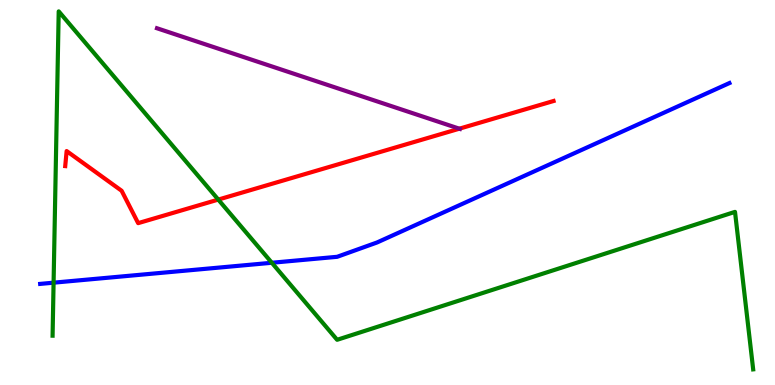[{'lines': ['blue', 'red'], 'intersections': []}, {'lines': ['green', 'red'], 'intersections': [{'x': 2.82, 'y': 4.82}]}, {'lines': ['purple', 'red'], 'intersections': [{'x': 5.93, 'y': 6.66}]}, {'lines': ['blue', 'green'], 'intersections': [{'x': 0.691, 'y': 2.66}, {'x': 3.51, 'y': 3.17}]}, {'lines': ['blue', 'purple'], 'intersections': []}, {'lines': ['green', 'purple'], 'intersections': []}]